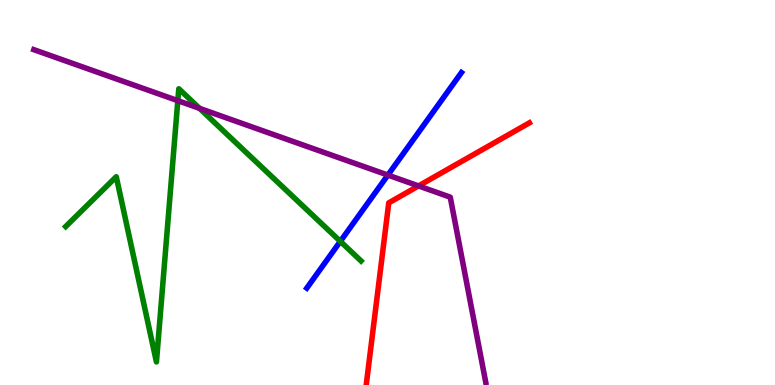[{'lines': ['blue', 'red'], 'intersections': []}, {'lines': ['green', 'red'], 'intersections': []}, {'lines': ['purple', 'red'], 'intersections': [{'x': 5.4, 'y': 5.17}]}, {'lines': ['blue', 'green'], 'intersections': [{'x': 4.39, 'y': 3.73}]}, {'lines': ['blue', 'purple'], 'intersections': [{'x': 5.01, 'y': 5.45}]}, {'lines': ['green', 'purple'], 'intersections': [{'x': 2.29, 'y': 7.39}, {'x': 2.57, 'y': 7.19}]}]